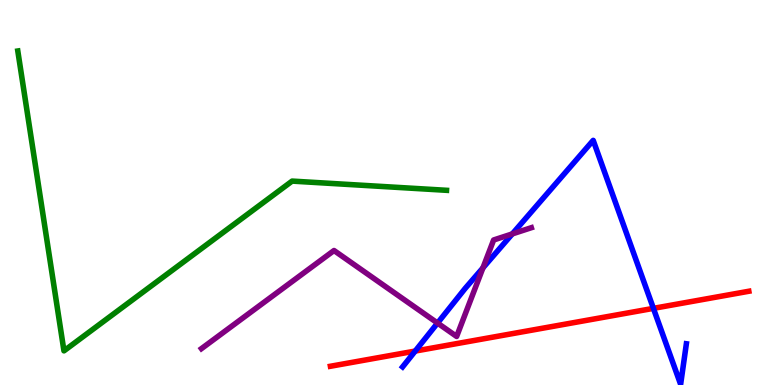[{'lines': ['blue', 'red'], 'intersections': [{'x': 5.36, 'y': 0.881}, {'x': 8.43, 'y': 1.99}]}, {'lines': ['green', 'red'], 'intersections': []}, {'lines': ['purple', 'red'], 'intersections': []}, {'lines': ['blue', 'green'], 'intersections': []}, {'lines': ['blue', 'purple'], 'intersections': [{'x': 5.65, 'y': 1.61}, {'x': 6.23, 'y': 3.04}, {'x': 6.61, 'y': 3.92}]}, {'lines': ['green', 'purple'], 'intersections': []}]